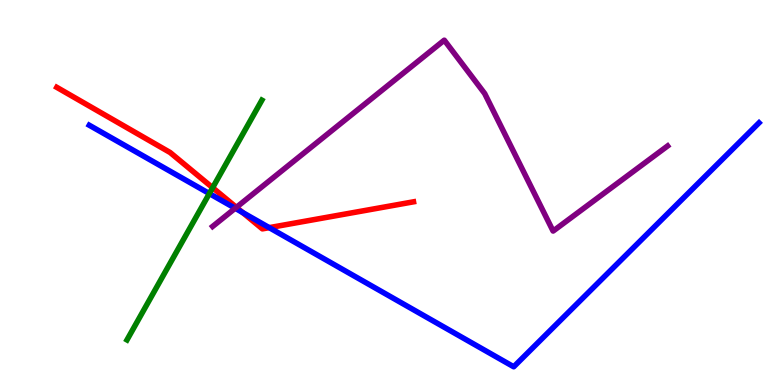[{'lines': ['blue', 'red'], 'intersections': [{'x': 3.13, 'y': 4.48}, {'x': 3.47, 'y': 4.09}]}, {'lines': ['green', 'red'], 'intersections': [{'x': 2.74, 'y': 5.12}]}, {'lines': ['purple', 'red'], 'intersections': [{'x': 3.05, 'y': 4.61}]}, {'lines': ['blue', 'green'], 'intersections': [{'x': 2.7, 'y': 4.97}]}, {'lines': ['blue', 'purple'], 'intersections': [{'x': 3.03, 'y': 4.59}]}, {'lines': ['green', 'purple'], 'intersections': []}]